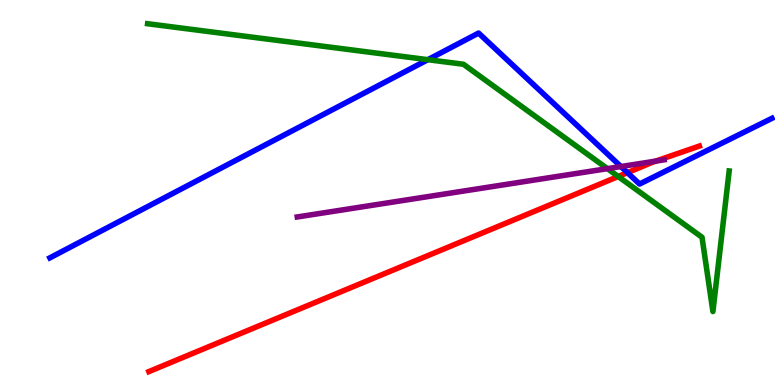[{'lines': ['blue', 'red'], 'intersections': [{'x': 8.1, 'y': 5.52}]}, {'lines': ['green', 'red'], 'intersections': [{'x': 7.98, 'y': 5.42}]}, {'lines': ['purple', 'red'], 'intersections': [{'x': 8.46, 'y': 5.81}]}, {'lines': ['blue', 'green'], 'intersections': [{'x': 5.52, 'y': 8.45}]}, {'lines': ['blue', 'purple'], 'intersections': [{'x': 8.01, 'y': 5.67}]}, {'lines': ['green', 'purple'], 'intersections': [{'x': 7.84, 'y': 5.62}]}]